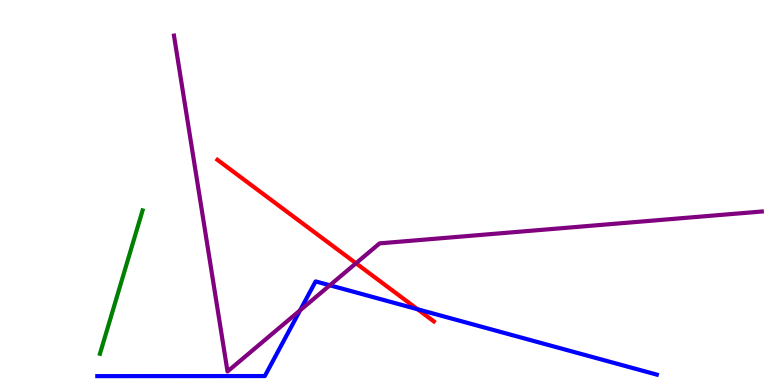[{'lines': ['blue', 'red'], 'intersections': [{'x': 5.39, 'y': 1.97}]}, {'lines': ['green', 'red'], 'intersections': []}, {'lines': ['purple', 'red'], 'intersections': [{'x': 4.59, 'y': 3.16}]}, {'lines': ['blue', 'green'], 'intersections': []}, {'lines': ['blue', 'purple'], 'intersections': [{'x': 3.87, 'y': 1.94}, {'x': 4.26, 'y': 2.59}]}, {'lines': ['green', 'purple'], 'intersections': []}]